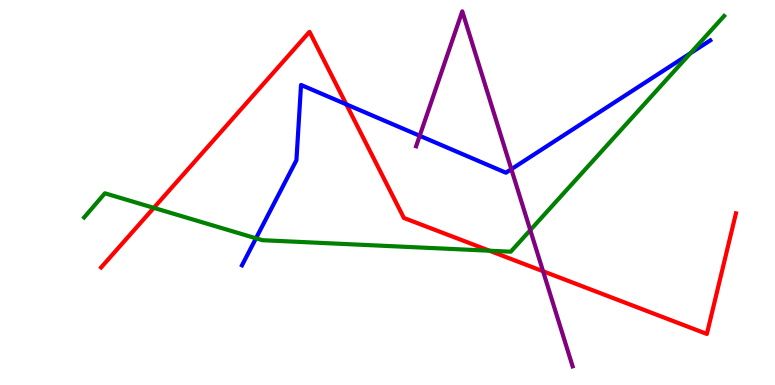[{'lines': ['blue', 'red'], 'intersections': [{'x': 4.47, 'y': 7.29}]}, {'lines': ['green', 'red'], 'intersections': [{'x': 1.98, 'y': 4.6}, {'x': 6.32, 'y': 3.49}]}, {'lines': ['purple', 'red'], 'intersections': [{'x': 7.01, 'y': 2.95}]}, {'lines': ['blue', 'green'], 'intersections': [{'x': 3.3, 'y': 3.81}, {'x': 8.91, 'y': 8.62}]}, {'lines': ['blue', 'purple'], 'intersections': [{'x': 5.42, 'y': 6.47}, {'x': 6.6, 'y': 5.61}]}, {'lines': ['green', 'purple'], 'intersections': [{'x': 6.84, 'y': 4.02}]}]